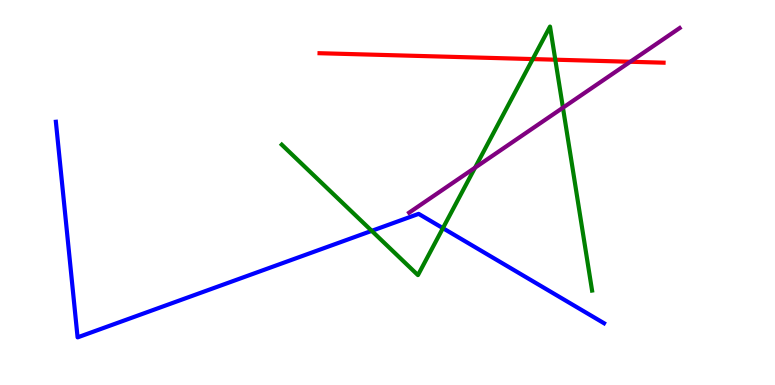[{'lines': ['blue', 'red'], 'intersections': []}, {'lines': ['green', 'red'], 'intersections': [{'x': 6.87, 'y': 8.47}, {'x': 7.17, 'y': 8.45}]}, {'lines': ['purple', 'red'], 'intersections': [{'x': 8.13, 'y': 8.4}]}, {'lines': ['blue', 'green'], 'intersections': [{'x': 4.8, 'y': 4.0}, {'x': 5.71, 'y': 4.07}]}, {'lines': ['blue', 'purple'], 'intersections': []}, {'lines': ['green', 'purple'], 'intersections': [{'x': 6.13, 'y': 5.64}, {'x': 7.26, 'y': 7.2}]}]